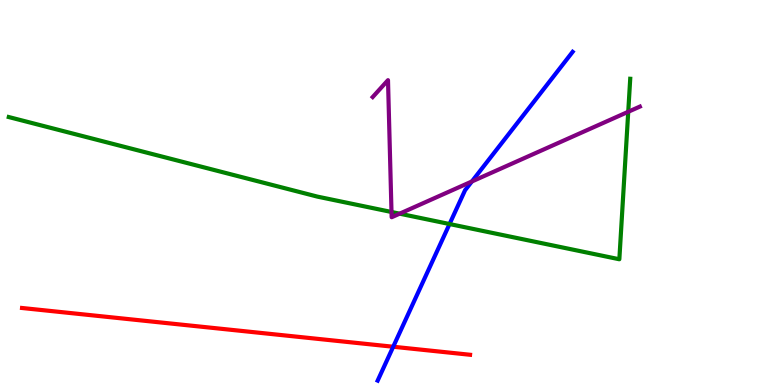[{'lines': ['blue', 'red'], 'intersections': [{'x': 5.07, 'y': 0.994}]}, {'lines': ['green', 'red'], 'intersections': []}, {'lines': ['purple', 'red'], 'intersections': []}, {'lines': ['blue', 'green'], 'intersections': [{'x': 5.8, 'y': 4.18}]}, {'lines': ['blue', 'purple'], 'intersections': [{'x': 6.09, 'y': 5.29}]}, {'lines': ['green', 'purple'], 'intersections': [{'x': 5.05, 'y': 4.49}, {'x': 5.16, 'y': 4.45}, {'x': 8.11, 'y': 7.1}]}]